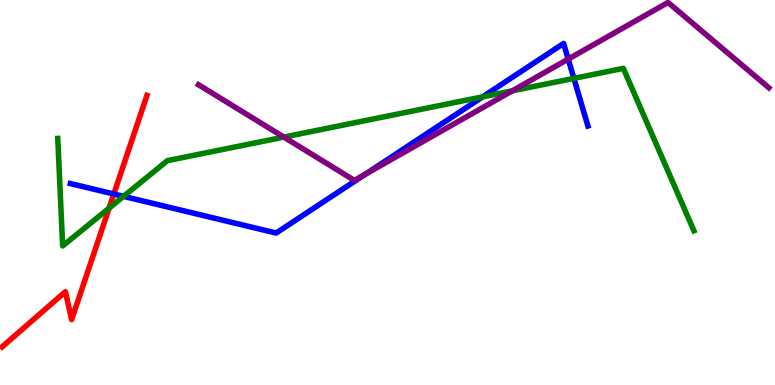[{'lines': ['blue', 'red'], 'intersections': [{'x': 1.47, 'y': 4.96}]}, {'lines': ['green', 'red'], 'intersections': [{'x': 1.41, 'y': 4.59}]}, {'lines': ['purple', 'red'], 'intersections': []}, {'lines': ['blue', 'green'], 'intersections': [{'x': 1.59, 'y': 4.9}, {'x': 6.23, 'y': 7.48}, {'x': 7.41, 'y': 7.96}]}, {'lines': ['blue', 'purple'], 'intersections': [{'x': 4.71, 'y': 5.47}, {'x': 7.33, 'y': 8.46}]}, {'lines': ['green', 'purple'], 'intersections': [{'x': 3.66, 'y': 6.44}, {'x': 6.61, 'y': 7.64}]}]